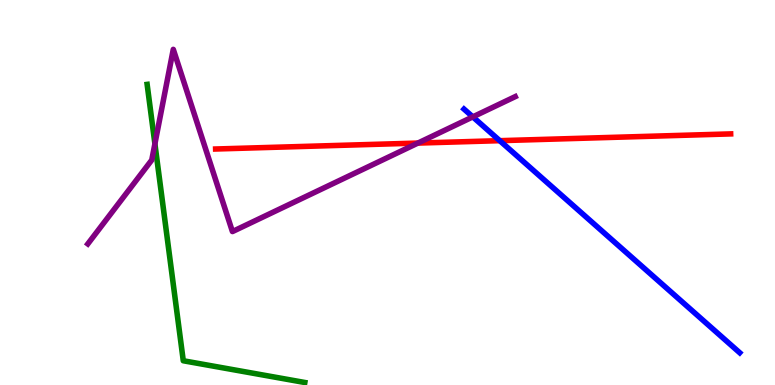[{'lines': ['blue', 'red'], 'intersections': [{'x': 6.45, 'y': 6.35}]}, {'lines': ['green', 'red'], 'intersections': []}, {'lines': ['purple', 'red'], 'intersections': [{'x': 5.39, 'y': 6.28}]}, {'lines': ['blue', 'green'], 'intersections': []}, {'lines': ['blue', 'purple'], 'intersections': [{'x': 6.1, 'y': 6.96}]}, {'lines': ['green', 'purple'], 'intersections': [{'x': 2.0, 'y': 6.26}]}]